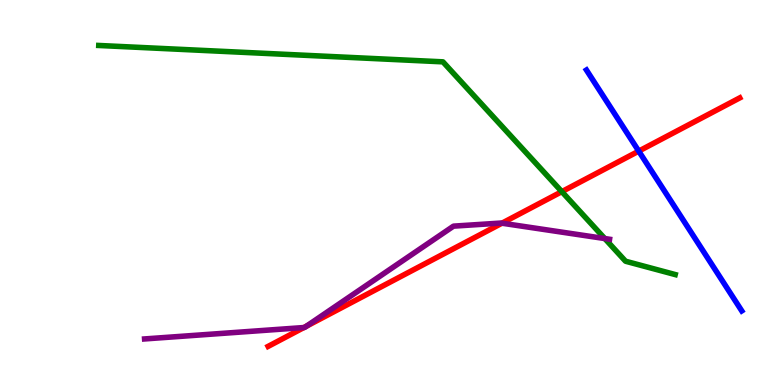[{'lines': ['blue', 'red'], 'intersections': [{'x': 8.24, 'y': 6.07}]}, {'lines': ['green', 'red'], 'intersections': [{'x': 7.25, 'y': 5.02}]}, {'lines': ['purple', 'red'], 'intersections': [{'x': 3.92, 'y': 1.49}, {'x': 3.95, 'y': 1.53}, {'x': 6.48, 'y': 4.2}]}, {'lines': ['blue', 'green'], 'intersections': []}, {'lines': ['blue', 'purple'], 'intersections': []}, {'lines': ['green', 'purple'], 'intersections': [{'x': 7.8, 'y': 3.8}]}]